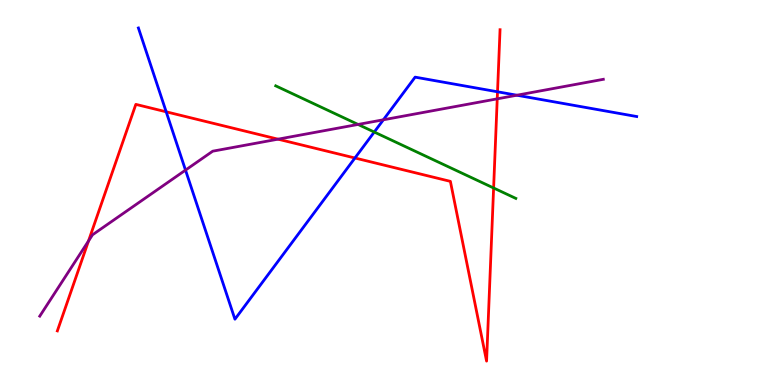[{'lines': ['blue', 'red'], 'intersections': [{'x': 2.14, 'y': 7.1}, {'x': 4.58, 'y': 5.9}, {'x': 6.42, 'y': 7.62}]}, {'lines': ['green', 'red'], 'intersections': [{'x': 6.37, 'y': 5.12}]}, {'lines': ['purple', 'red'], 'intersections': [{'x': 1.14, 'y': 3.74}, {'x': 3.59, 'y': 6.39}, {'x': 6.42, 'y': 7.43}]}, {'lines': ['blue', 'green'], 'intersections': [{'x': 4.83, 'y': 6.57}]}, {'lines': ['blue', 'purple'], 'intersections': [{'x': 2.39, 'y': 5.58}, {'x': 4.95, 'y': 6.89}, {'x': 6.67, 'y': 7.53}]}, {'lines': ['green', 'purple'], 'intersections': [{'x': 4.62, 'y': 6.77}]}]